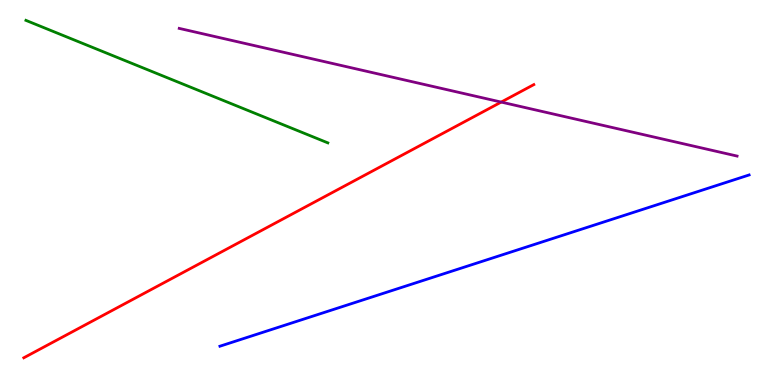[{'lines': ['blue', 'red'], 'intersections': []}, {'lines': ['green', 'red'], 'intersections': []}, {'lines': ['purple', 'red'], 'intersections': [{'x': 6.47, 'y': 7.35}]}, {'lines': ['blue', 'green'], 'intersections': []}, {'lines': ['blue', 'purple'], 'intersections': []}, {'lines': ['green', 'purple'], 'intersections': []}]